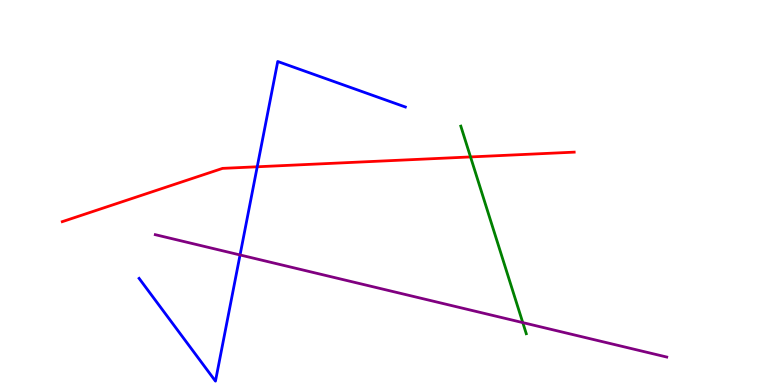[{'lines': ['blue', 'red'], 'intersections': [{'x': 3.32, 'y': 5.67}]}, {'lines': ['green', 'red'], 'intersections': [{'x': 6.07, 'y': 5.92}]}, {'lines': ['purple', 'red'], 'intersections': []}, {'lines': ['blue', 'green'], 'intersections': []}, {'lines': ['blue', 'purple'], 'intersections': [{'x': 3.1, 'y': 3.38}]}, {'lines': ['green', 'purple'], 'intersections': [{'x': 6.75, 'y': 1.62}]}]